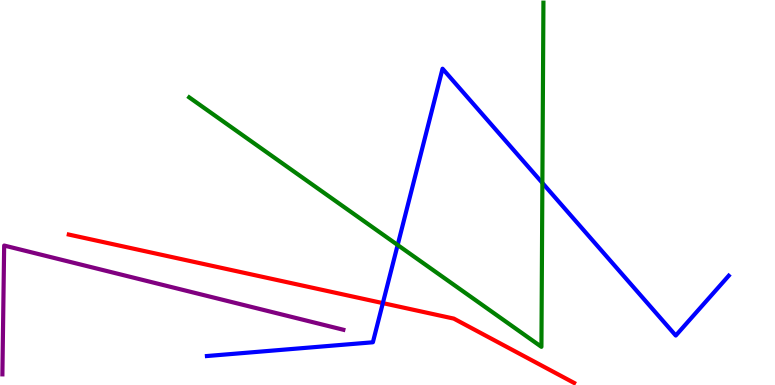[{'lines': ['blue', 'red'], 'intersections': [{'x': 4.94, 'y': 2.13}]}, {'lines': ['green', 'red'], 'intersections': []}, {'lines': ['purple', 'red'], 'intersections': []}, {'lines': ['blue', 'green'], 'intersections': [{'x': 5.13, 'y': 3.64}, {'x': 7.0, 'y': 5.25}]}, {'lines': ['blue', 'purple'], 'intersections': []}, {'lines': ['green', 'purple'], 'intersections': []}]